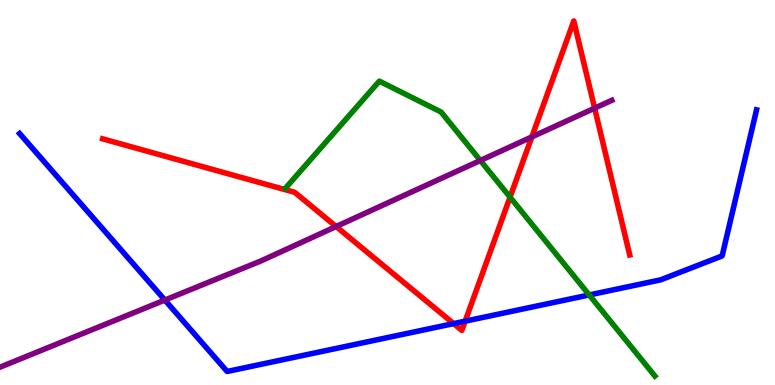[{'lines': ['blue', 'red'], 'intersections': [{'x': 5.85, 'y': 1.59}, {'x': 6.0, 'y': 1.66}]}, {'lines': ['green', 'red'], 'intersections': [{'x': 6.58, 'y': 4.88}]}, {'lines': ['purple', 'red'], 'intersections': [{'x': 4.34, 'y': 4.12}, {'x': 6.86, 'y': 6.44}, {'x': 7.67, 'y': 7.19}]}, {'lines': ['blue', 'green'], 'intersections': [{'x': 7.6, 'y': 2.34}]}, {'lines': ['blue', 'purple'], 'intersections': [{'x': 2.13, 'y': 2.21}]}, {'lines': ['green', 'purple'], 'intersections': [{'x': 6.2, 'y': 5.83}]}]